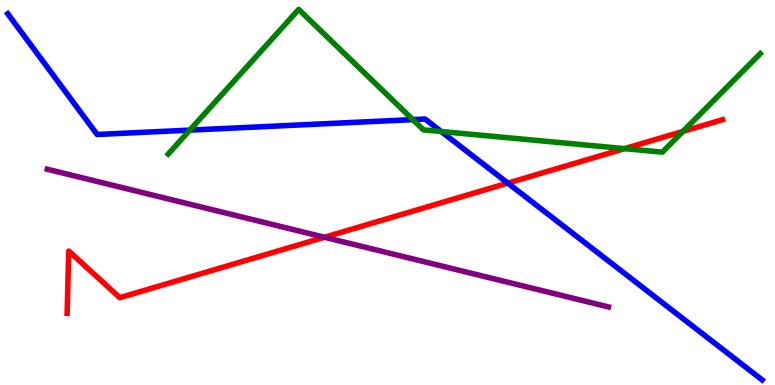[{'lines': ['blue', 'red'], 'intersections': [{'x': 6.55, 'y': 5.24}]}, {'lines': ['green', 'red'], 'intersections': [{'x': 8.06, 'y': 6.14}, {'x': 8.81, 'y': 6.59}]}, {'lines': ['purple', 'red'], 'intersections': [{'x': 4.19, 'y': 3.84}]}, {'lines': ['blue', 'green'], 'intersections': [{'x': 2.45, 'y': 6.62}, {'x': 5.33, 'y': 6.89}, {'x': 5.69, 'y': 6.58}]}, {'lines': ['blue', 'purple'], 'intersections': []}, {'lines': ['green', 'purple'], 'intersections': []}]